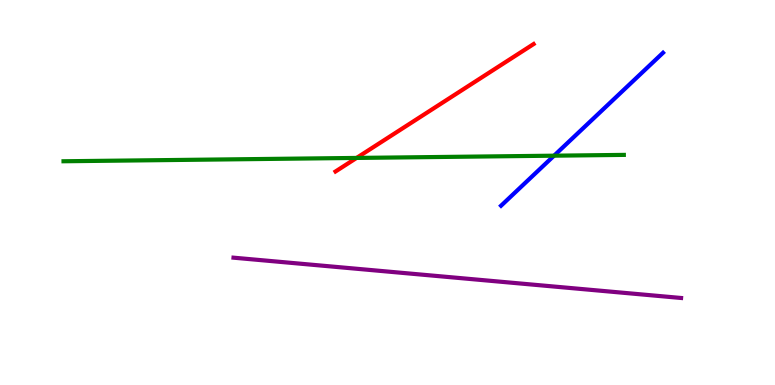[{'lines': ['blue', 'red'], 'intersections': []}, {'lines': ['green', 'red'], 'intersections': [{'x': 4.6, 'y': 5.9}]}, {'lines': ['purple', 'red'], 'intersections': []}, {'lines': ['blue', 'green'], 'intersections': [{'x': 7.15, 'y': 5.96}]}, {'lines': ['blue', 'purple'], 'intersections': []}, {'lines': ['green', 'purple'], 'intersections': []}]